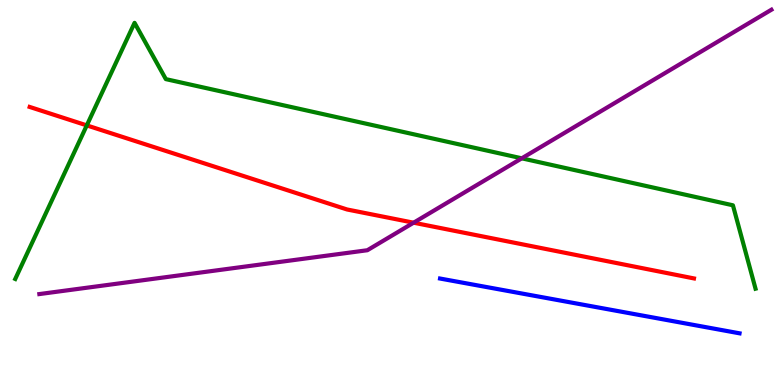[{'lines': ['blue', 'red'], 'intersections': []}, {'lines': ['green', 'red'], 'intersections': [{'x': 1.12, 'y': 6.74}]}, {'lines': ['purple', 'red'], 'intersections': [{'x': 5.34, 'y': 4.22}]}, {'lines': ['blue', 'green'], 'intersections': []}, {'lines': ['blue', 'purple'], 'intersections': []}, {'lines': ['green', 'purple'], 'intersections': [{'x': 6.73, 'y': 5.89}]}]